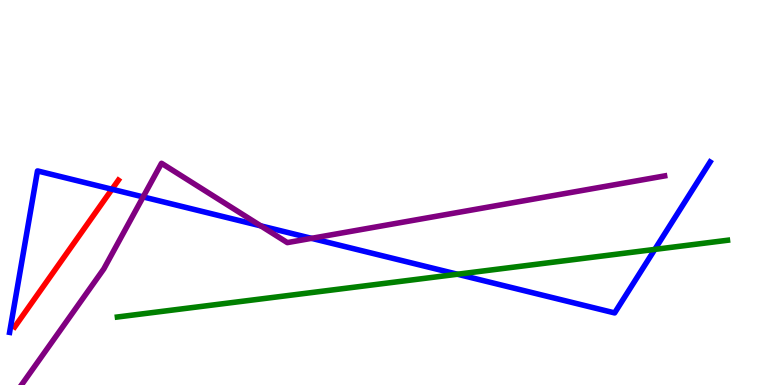[{'lines': ['blue', 'red'], 'intersections': [{'x': 1.44, 'y': 5.08}]}, {'lines': ['green', 'red'], 'intersections': []}, {'lines': ['purple', 'red'], 'intersections': []}, {'lines': ['blue', 'green'], 'intersections': [{'x': 5.9, 'y': 2.88}, {'x': 8.45, 'y': 3.52}]}, {'lines': ['blue', 'purple'], 'intersections': [{'x': 1.85, 'y': 4.89}, {'x': 3.36, 'y': 4.13}, {'x': 4.02, 'y': 3.81}]}, {'lines': ['green', 'purple'], 'intersections': []}]